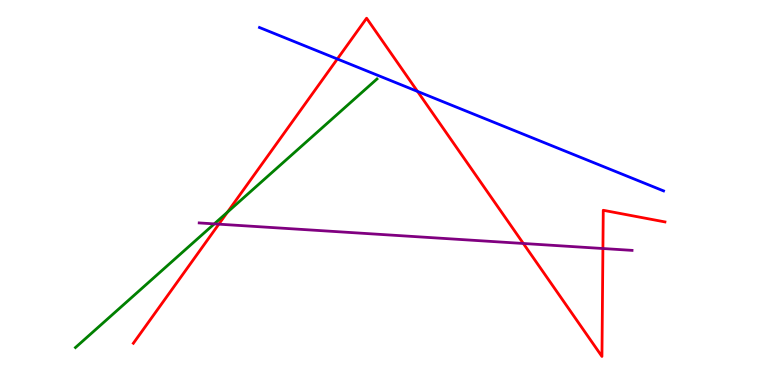[{'lines': ['blue', 'red'], 'intersections': [{'x': 4.35, 'y': 8.47}, {'x': 5.39, 'y': 7.63}]}, {'lines': ['green', 'red'], 'intersections': [{'x': 2.93, 'y': 4.49}]}, {'lines': ['purple', 'red'], 'intersections': [{'x': 2.82, 'y': 4.18}, {'x': 6.75, 'y': 3.68}, {'x': 7.78, 'y': 3.54}]}, {'lines': ['blue', 'green'], 'intersections': []}, {'lines': ['blue', 'purple'], 'intersections': []}, {'lines': ['green', 'purple'], 'intersections': [{'x': 2.77, 'y': 4.18}]}]